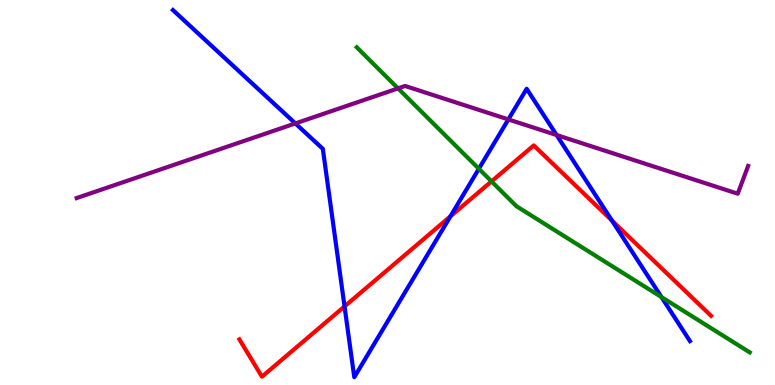[{'lines': ['blue', 'red'], 'intersections': [{'x': 4.45, 'y': 2.04}, {'x': 5.81, 'y': 4.38}, {'x': 7.9, 'y': 4.27}]}, {'lines': ['green', 'red'], 'intersections': [{'x': 6.34, 'y': 5.29}]}, {'lines': ['purple', 'red'], 'intersections': []}, {'lines': ['blue', 'green'], 'intersections': [{'x': 6.18, 'y': 5.62}, {'x': 8.54, 'y': 2.28}]}, {'lines': ['blue', 'purple'], 'intersections': [{'x': 3.81, 'y': 6.79}, {'x': 6.56, 'y': 6.9}, {'x': 7.18, 'y': 6.49}]}, {'lines': ['green', 'purple'], 'intersections': [{'x': 5.14, 'y': 7.7}]}]